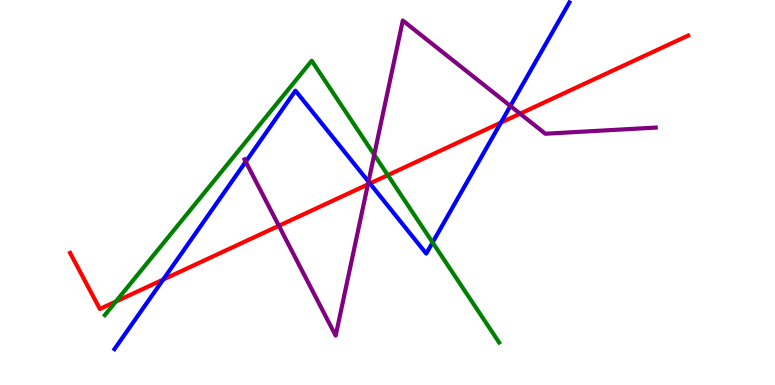[{'lines': ['blue', 'red'], 'intersections': [{'x': 2.11, 'y': 2.74}, {'x': 4.77, 'y': 5.23}, {'x': 6.46, 'y': 6.82}]}, {'lines': ['green', 'red'], 'intersections': [{'x': 1.5, 'y': 2.17}, {'x': 5.0, 'y': 5.45}]}, {'lines': ['purple', 'red'], 'intersections': [{'x': 3.6, 'y': 4.14}, {'x': 4.75, 'y': 5.21}, {'x': 6.71, 'y': 7.05}]}, {'lines': ['blue', 'green'], 'intersections': [{'x': 5.58, 'y': 3.7}]}, {'lines': ['blue', 'purple'], 'intersections': [{'x': 3.17, 'y': 5.8}, {'x': 4.75, 'y': 5.28}, {'x': 6.59, 'y': 7.25}]}, {'lines': ['green', 'purple'], 'intersections': [{'x': 4.83, 'y': 5.98}]}]